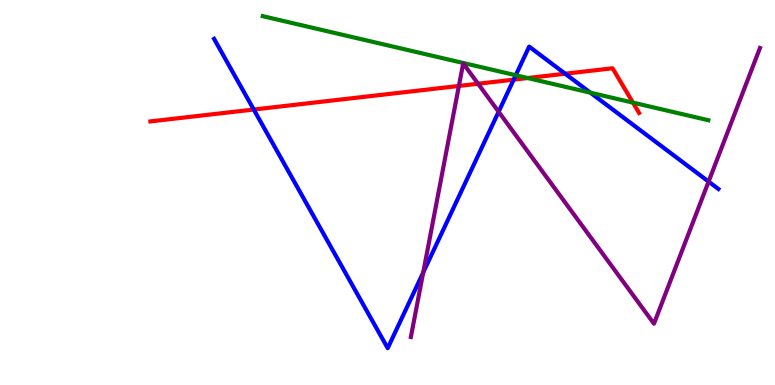[{'lines': ['blue', 'red'], 'intersections': [{'x': 3.27, 'y': 7.15}, {'x': 6.63, 'y': 7.93}, {'x': 7.29, 'y': 8.09}]}, {'lines': ['green', 'red'], 'intersections': [{'x': 6.81, 'y': 7.97}, {'x': 8.17, 'y': 7.33}]}, {'lines': ['purple', 'red'], 'intersections': [{'x': 5.92, 'y': 7.77}, {'x': 6.17, 'y': 7.82}]}, {'lines': ['blue', 'green'], 'intersections': [{'x': 6.65, 'y': 8.05}, {'x': 7.62, 'y': 7.59}]}, {'lines': ['blue', 'purple'], 'intersections': [{'x': 5.46, 'y': 2.92}, {'x': 6.43, 'y': 7.1}, {'x': 9.14, 'y': 5.28}]}, {'lines': ['green', 'purple'], 'intersections': []}]